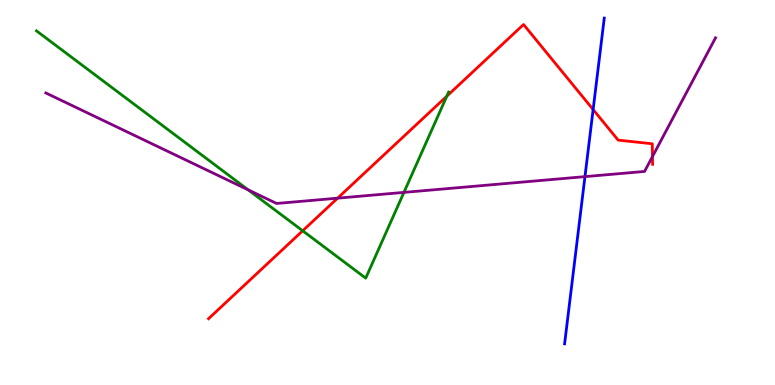[{'lines': ['blue', 'red'], 'intersections': [{'x': 7.65, 'y': 7.15}]}, {'lines': ['green', 'red'], 'intersections': [{'x': 3.91, 'y': 4.01}, {'x': 5.77, 'y': 7.5}]}, {'lines': ['purple', 'red'], 'intersections': [{'x': 4.36, 'y': 4.85}, {'x': 8.42, 'y': 5.93}]}, {'lines': ['blue', 'green'], 'intersections': []}, {'lines': ['blue', 'purple'], 'intersections': [{'x': 7.55, 'y': 5.41}]}, {'lines': ['green', 'purple'], 'intersections': [{'x': 3.2, 'y': 5.07}, {'x': 5.21, 'y': 5.0}]}]